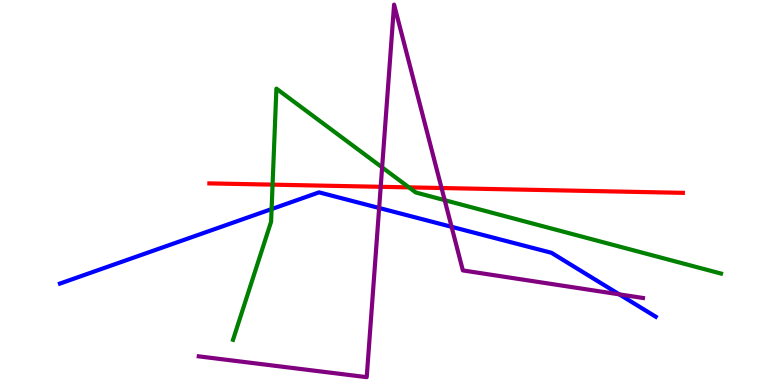[{'lines': ['blue', 'red'], 'intersections': []}, {'lines': ['green', 'red'], 'intersections': [{'x': 3.52, 'y': 5.2}, {'x': 5.28, 'y': 5.13}]}, {'lines': ['purple', 'red'], 'intersections': [{'x': 4.91, 'y': 5.15}, {'x': 5.7, 'y': 5.12}]}, {'lines': ['blue', 'green'], 'intersections': [{'x': 3.5, 'y': 4.57}]}, {'lines': ['blue', 'purple'], 'intersections': [{'x': 4.89, 'y': 4.6}, {'x': 5.83, 'y': 4.11}, {'x': 7.99, 'y': 2.35}]}, {'lines': ['green', 'purple'], 'intersections': [{'x': 4.93, 'y': 5.65}, {'x': 5.74, 'y': 4.8}]}]